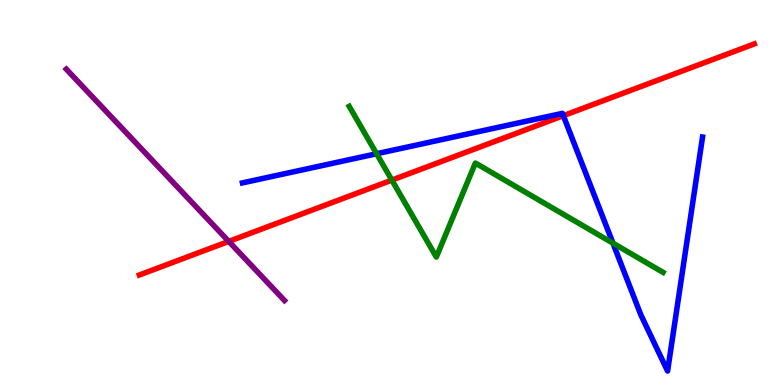[{'lines': ['blue', 'red'], 'intersections': [{'x': 7.27, 'y': 7.0}]}, {'lines': ['green', 'red'], 'intersections': [{'x': 5.06, 'y': 5.32}]}, {'lines': ['purple', 'red'], 'intersections': [{'x': 2.95, 'y': 3.73}]}, {'lines': ['blue', 'green'], 'intersections': [{'x': 4.86, 'y': 6.01}, {'x': 7.91, 'y': 3.68}]}, {'lines': ['blue', 'purple'], 'intersections': []}, {'lines': ['green', 'purple'], 'intersections': []}]